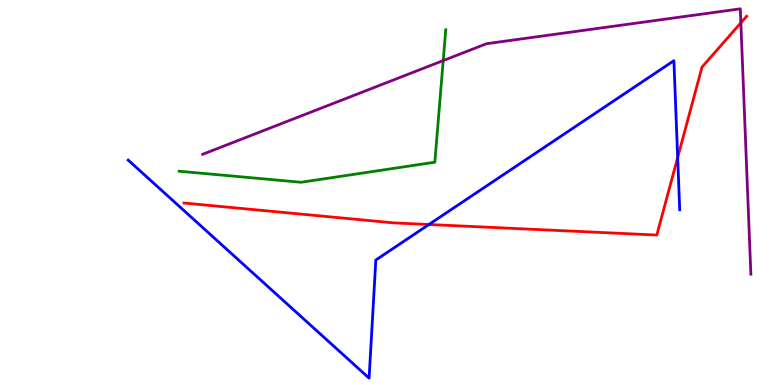[{'lines': ['blue', 'red'], 'intersections': [{'x': 5.53, 'y': 4.17}, {'x': 8.74, 'y': 5.91}]}, {'lines': ['green', 'red'], 'intersections': []}, {'lines': ['purple', 'red'], 'intersections': [{'x': 9.56, 'y': 9.41}]}, {'lines': ['blue', 'green'], 'intersections': []}, {'lines': ['blue', 'purple'], 'intersections': []}, {'lines': ['green', 'purple'], 'intersections': [{'x': 5.72, 'y': 8.43}]}]